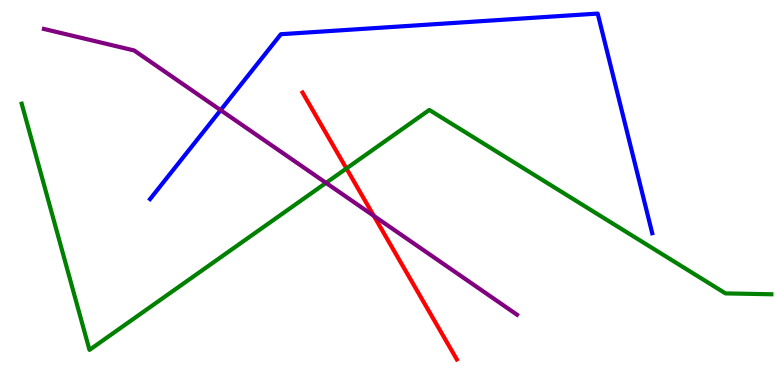[{'lines': ['blue', 'red'], 'intersections': []}, {'lines': ['green', 'red'], 'intersections': [{'x': 4.47, 'y': 5.62}]}, {'lines': ['purple', 'red'], 'intersections': [{'x': 4.82, 'y': 4.39}]}, {'lines': ['blue', 'green'], 'intersections': []}, {'lines': ['blue', 'purple'], 'intersections': [{'x': 2.85, 'y': 7.14}]}, {'lines': ['green', 'purple'], 'intersections': [{'x': 4.21, 'y': 5.25}]}]